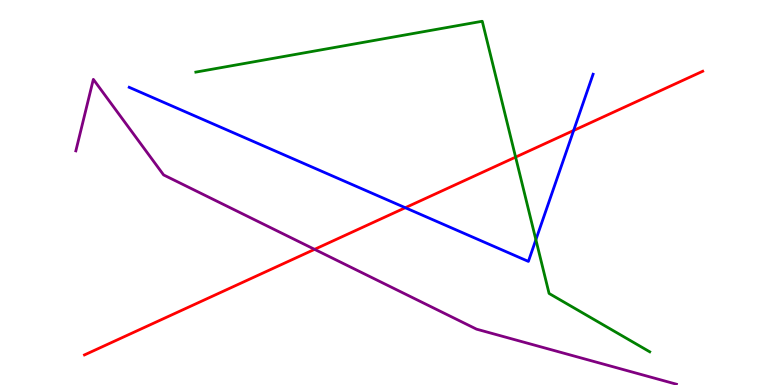[{'lines': ['blue', 'red'], 'intersections': [{'x': 5.23, 'y': 4.6}, {'x': 7.4, 'y': 6.61}]}, {'lines': ['green', 'red'], 'intersections': [{'x': 6.65, 'y': 5.92}]}, {'lines': ['purple', 'red'], 'intersections': [{'x': 4.06, 'y': 3.52}]}, {'lines': ['blue', 'green'], 'intersections': [{'x': 6.91, 'y': 3.77}]}, {'lines': ['blue', 'purple'], 'intersections': []}, {'lines': ['green', 'purple'], 'intersections': []}]